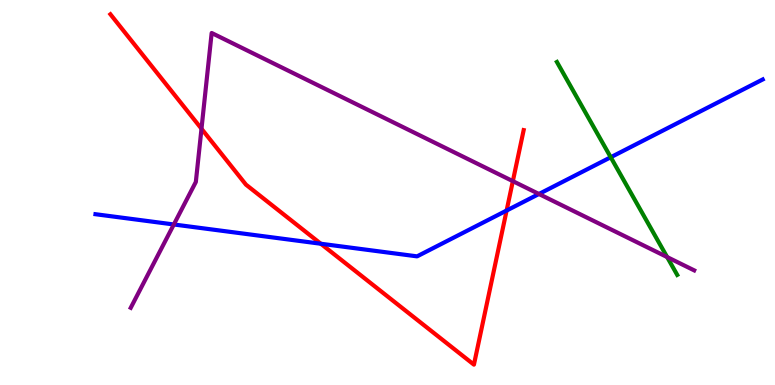[{'lines': ['blue', 'red'], 'intersections': [{'x': 4.14, 'y': 3.67}, {'x': 6.54, 'y': 4.53}]}, {'lines': ['green', 'red'], 'intersections': []}, {'lines': ['purple', 'red'], 'intersections': [{'x': 2.6, 'y': 6.66}, {'x': 6.62, 'y': 5.29}]}, {'lines': ['blue', 'green'], 'intersections': [{'x': 7.88, 'y': 5.92}]}, {'lines': ['blue', 'purple'], 'intersections': [{'x': 2.24, 'y': 4.17}, {'x': 6.95, 'y': 4.96}]}, {'lines': ['green', 'purple'], 'intersections': [{'x': 8.61, 'y': 3.32}]}]